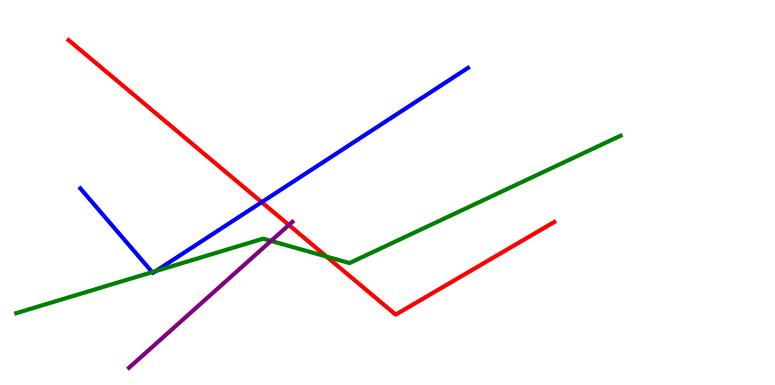[{'lines': ['blue', 'red'], 'intersections': [{'x': 3.38, 'y': 4.75}]}, {'lines': ['green', 'red'], 'intersections': [{'x': 4.21, 'y': 3.34}]}, {'lines': ['purple', 'red'], 'intersections': [{'x': 3.73, 'y': 4.16}]}, {'lines': ['blue', 'green'], 'intersections': [{'x': 1.96, 'y': 2.93}, {'x': 2.01, 'y': 2.96}]}, {'lines': ['blue', 'purple'], 'intersections': []}, {'lines': ['green', 'purple'], 'intersections': [{'x': 3.5, 'y': 3.74}]}]